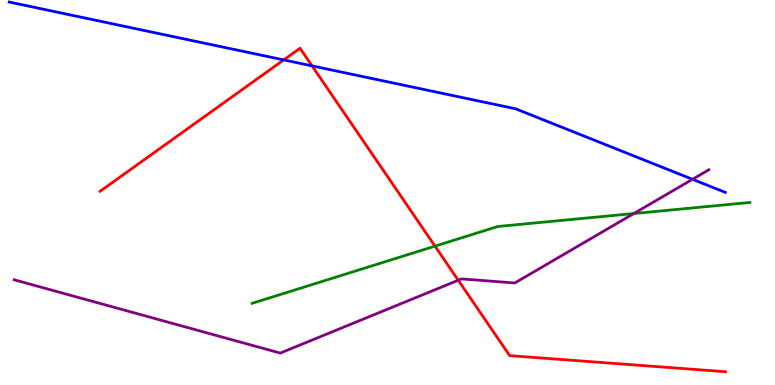[{'lines': ['blue', 'red'], 'intersections': [{'x': 3.66, 'y': 8.44}, {'x': 4.03, 'y': 8.29}]}, {'lines': ['green', 'red'], 'intersections': [{'x': 5.61, 'y': 3.61}]}, {'lines': ['purple', 'red'], 'intersections': [{'x': 5.91, 'y': 2.72}]}, {'lines': ['blue', 'green'], 'intersections': []}, {'lines': ['blue', 'purple'], 'intersections': [{'x': 8.94, 'y': 5.34}]}, {'lines': ['green', 'purple'], 'intersections': [{'x': 8.18, 'y': 4.45}]}]